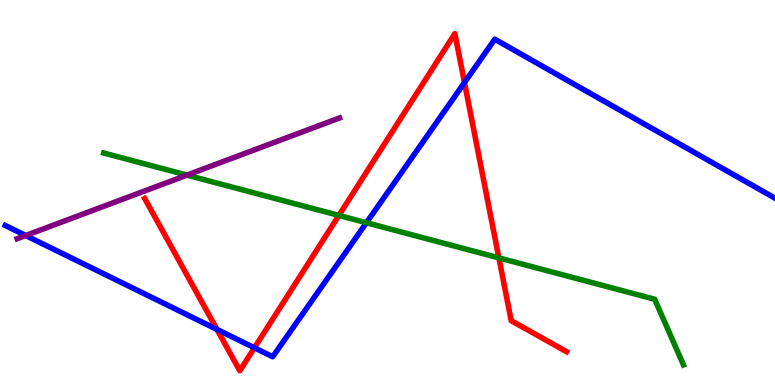[{'lines': ['blue', 'red'], 'intersections': [{'x': 2.8, 'y': 1.44}, {'x': 3.28, 'y': 0.966}, {'x': 5.99, 'y': 7.86}]}, {'lines': ['green', 'red'], 'intersections': [{'x': 4.37, 'y': 4.4}, {'x': 6.44, 'y': 3.3}]}, {'lines': ['purple', 'red'], 'intersections': []}, {'lines': ['blue', 'green'], 'intersections': [{'x': 4.73, 'y': 4.21}]}, {'lines': ['blue', 'purple'], 'intersections': [{'x': 0.332, 'y': 3.88}]}, {'lines': ['green', 'purple'], 'intersections': [{'x': 2.41, 'y': 5.45}]}]